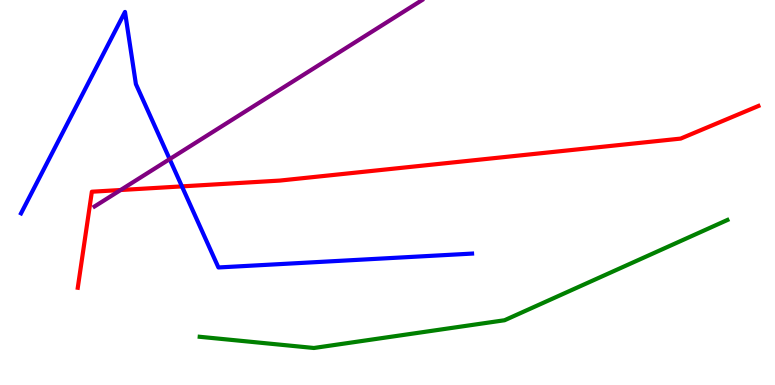[{'lines': ['blue', 'red'], 'intersections': [{'x': 2.35, 'y': 5.16}]}, {'lines': ['green', 'red'], 'intersections': []}, {'lines': ['purple', 'red'], 'intersections': [{'x': 1.56, 'y': 5.06}]}, {'lines': ['blue', 'green'], 'intersections': []}, {'lines': ['blue', 'purple'], 'intersections': [{'x': 2.19, 'y': 5.87}]}, {'lines': ['green', 'purple'], 'intersections': []}]